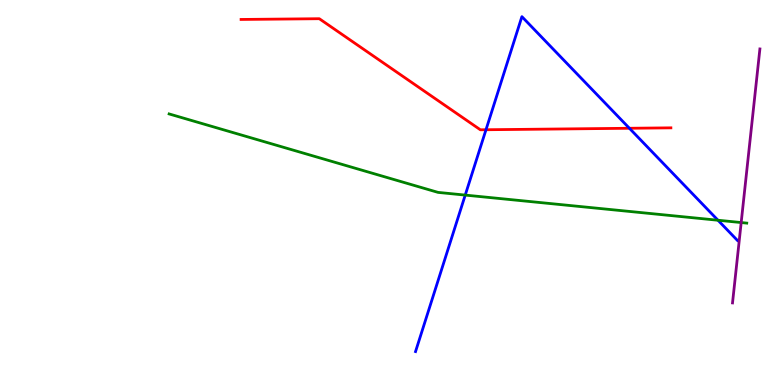[{'lines': ['blue', 'red'], 'intersections': [{'x': 6.27, 'y': 6.63}, {'x': 8.12, 'y': 6.67}]}, {'lines': ['green', 'red'], 'intersections': []}, {'lines': ['purple', 'red'], 'intersections': []}, {'lines': ['blue', 'green'], 'intersections': [{'x': 6.0, 'y': 4.93}, {'x': 9.26, 'y': 4.28}]}, {'lines': ['blue', 'purple'], 'intersections': []}, {'lines': ['green', 'purple'], 'intersections': [{'x': 9.56, 'y': 4.22}]}]